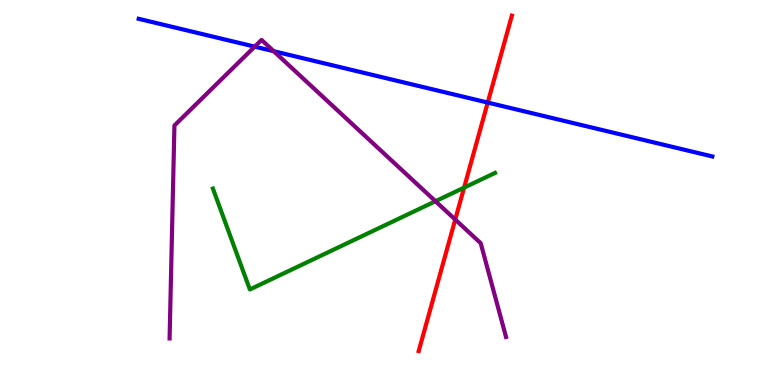[{'lines': ['blue', 'red'], 'intersections': [{'x': 6.29, 'y': 7.34}]}, {'lines': ['green', 'red'], 'intersections': [{'x': 5.99, 'y': 5.13}]}, {'lines': ['purple', 'red'], 'intersections': [{'x': 5.87, 'y': 4.3}]}, {'lines': ['blue', 'green'], 'intersections': []}, {'lines': ['blue', 'purple'], 'intersections': [{'x': 3.29, 'y': 8.79}, {'x': 3.53, 'y': 8.67}]}, {'lines': ['green', 'purple'], 'intersections': [{'x': 5.62, 'y': 4.77}]}]